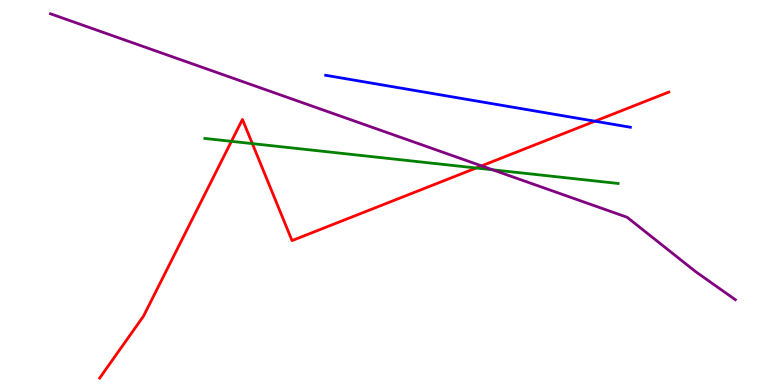[{'lines': ['blue', 'red'], 'intersections': [{'x': 7.68, 'y': 6.85}]}, {'lines': ['green', 'red'], 'intersections': [{'x': 2.99, 'y': 6.33}, {'x': 3.26, 'y': 6.27}, {'x': 6.14, 'y': 5.64}]}, {'lines': ['purple', 'red'], 'intersections': [{'x': 6.21, 'y': 5.69}]}, {'lines': ['blue', 'green'], 'intersections': []}, {'lines': ['blue', 'purple'], 'intersections': []}, {'lines': ['green', 'purple'], 'intersections': [{'x': 6.36, 'y': 5.59}]}]